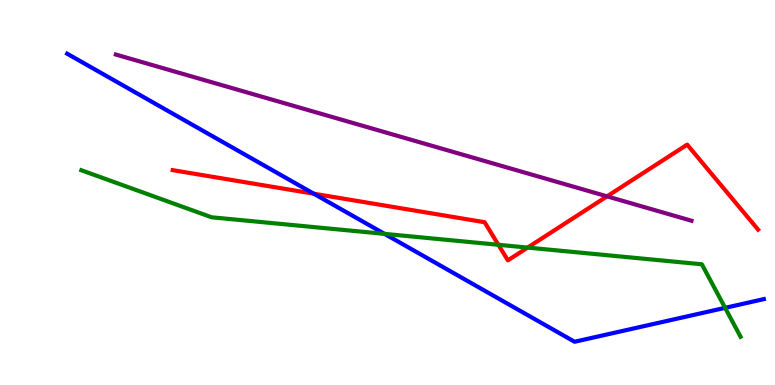[{'lines': ['blue', 'red'], 'intersections': [{'x': 4.05, 'y': 4.97}]}, {'lines': ['green', 'red'], 'intersections': [{'x': 6.43, 'y': 3.64}, {'x': 6.81, 'y': 3.57}]}, {'lines': ['purple', 'red'], 'intersections': [{'x': 7.83, 'y': 4.9}]}, {'lines': ['blue', 'green'], 'intersections': [{'x': 4.96, 'y': 3.93}, {'x': 9.36, 'y': 2.0}]}, {'lines': ['blue', 'purple'], 'intersections': []}, {'lines': ['green', 'purple'], 'intersections': []}]